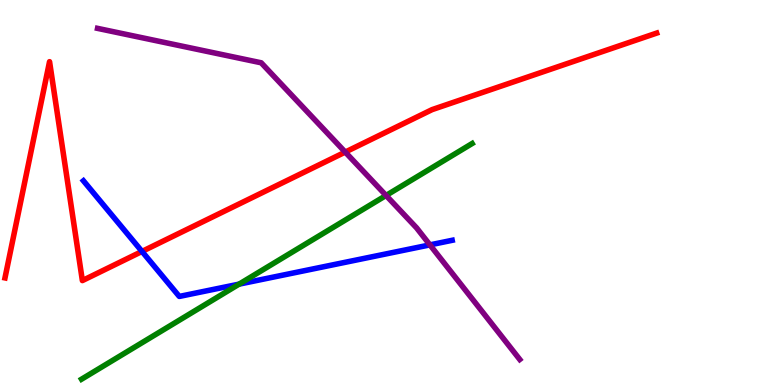[{'lines': ['blue', 'red'], 'intersections': [{'x': 1.83, 'y': 3.47}]}, {'lines': ['green', 'red'], 'intersections': []}, {'lines': ['purple', 'red'], 'intersections': [{'x': 4.45, 'y': 6.05}]}, {'lines': ['blue', 'green'], 'intersections': [{'x': 3.09, 'y': 2.62}]}, {'lines': ['blue', 'purple'], 'intersections': [{'x': 5.55, 'y': 3.64}]}, {'lines': ['green', 'purple'], 'intersections': [{'x': 4.98, 'y': 4.92}]}]